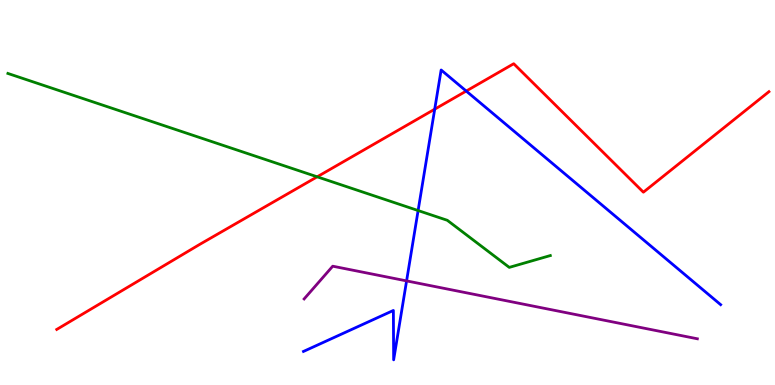[{'lines': ['blue', 'red'], 'intersections': [{'x': 5.61, 'y': 7.16}, {'x': 6.02, 'y': 7.64}]}, {'lines': ['green', 'red'], 'intersections': [{'x': 4.09, 'y': 5.41}]}, {'lines': ['purple', 'red'], 'intersections': []}, {'lines': ['blue', 'green'], 'intersections': [{'x': 5.39, 'y': 4.53}]}, {'lines': ['blue', 'purple'], 'intersections': [{'x': 5.25, 'y': 2.7}]}, {'lines': ['green', 'purple'], 'intersections': []}]